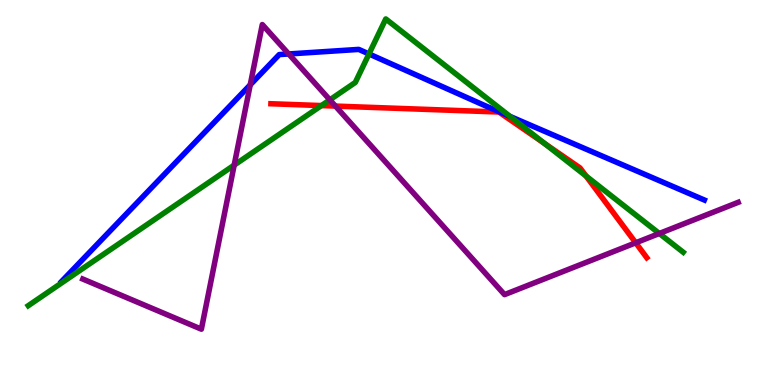[{'lines': ['blue', 'red'], 'intersections': []}, {'lines': ['green', 'red'], 'intersections': [{'x': 4.15, 'y': 7.26}, {'x': 7.03, 'y': 6.27}, {'x': 7.56, 'y': 5.43}]}, {'lines': ['purple', 'red'], 'intersections': [{'x': 4.33, 'y': 7.24}, {'x': 8.2, 'y': 3.69}]}, {'lines': ['blue', 'green'], 'intersections': [{'x': 4.76, 'y': 8.6}, {'x': 6.58, 'y': 6.98}]}, {'lines': ['blue', 'purple'], 'intersections': [{'x': 3.23, 'y': 7.8}, {'x': 3.72, 'y': 8.6}]}, {'lines': ['green', 'purple'], 'intersections': [{'x': 3.02, 'y': 5.71}, {'x': 4.26, 'y': 7.41}, {'x': 8.51, 'y': 3.94}]}]